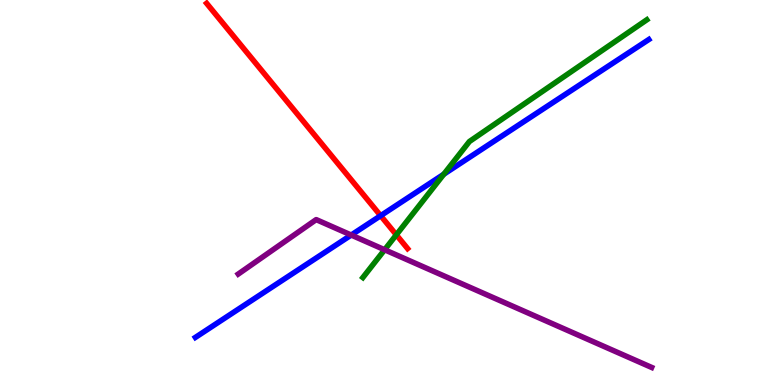[{'lines': ['blue', 'red'], 'intersections': [{'x': 4.91, 'y': 4.4}]}, {'lines': ['green', 'red'], 'intersections': [{'x': 5.11, 'y': 3.9}]}, {'lines': ['purple', 'red'], 'intersections': []}, {'lines': ['blue', 'green'], 'intersections': [{'x': 5.73, 'y': 5.47}]}, {'lines': ['blue', 'purple'], 'intersections': [{'x': 4.53, 'y': 3.9}]}, {'lines': ['green', 'purple'], 'intersections': [{'x': 4.96, 'y': 3.51}]}]